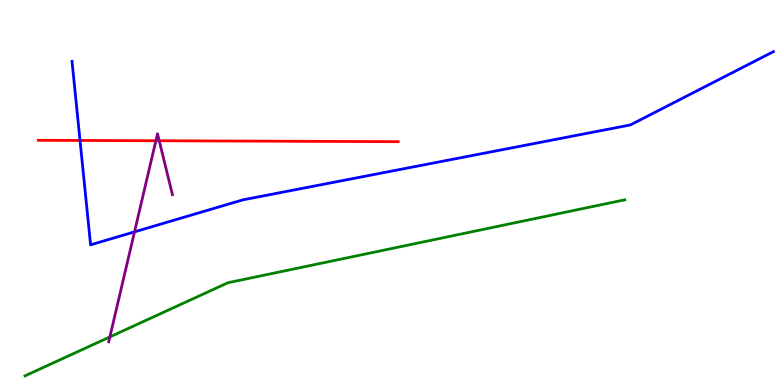[{'lines': ['blue', 'red'], 'intersections': [{'x': 1.03, 'y': 6.35}]}, {'lines': ['green', 'red'], 'intersections': []}, {'lines': ['purple', 'red'], 'intersections': [{'x': 2.01, 'y': 6.34}, {'x': 2.05, 'y': 6.34}]}, {'lines': ['blue', 'green'], 'intersections': []}, {'lines': ['blue', 'purple'], 'intersections': [{'x': 1.74, 'y': 3.98}]}, {'lines': ['green', 'purple'], 'intersections': [{'x': 1.42, 'y': 1.25}]}]